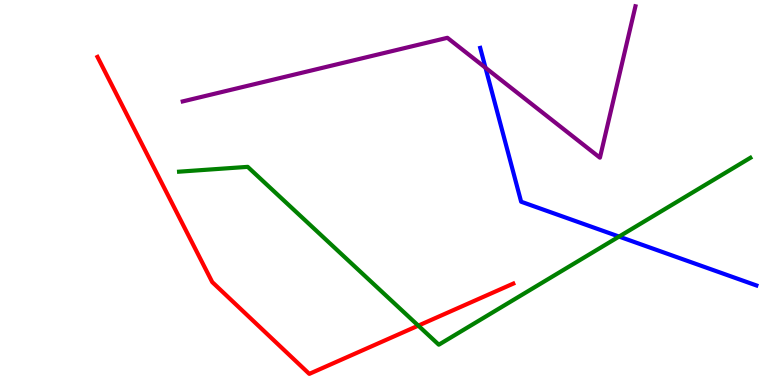[{'lines': ['blue', 'red'], 'intersections': []}, {'lines': ['green', 'red'], 'intersections': [{'x': 5.4, 'y': 1.54}]}, {'lines': ['purple', 'red'], 'intersections': []}, {'lines': ['blue', 'green'], 'intersections': [{'x': 7.99, 'y': 3.86}]}, {'lines': ['blue', 'purple'], 'intersections': [{'x': 6.26, 'y': 8.24}]}, {'lines': ['green', 'purple'], 'intersections': []}]